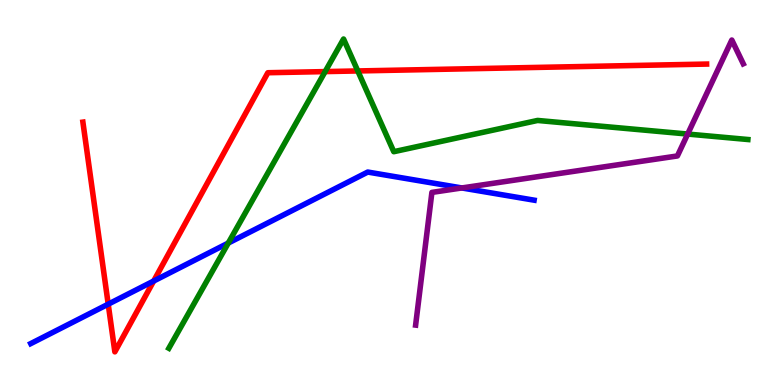[{'lines': ['blue', 'red'], 'intersections': [{'x': 1.4, 'y': 2.1}, {'x': 1.98, 'y': 2.7}]}, {'lines': ['green', 'red'], 'intersections': [{'x': 4.2, 'y': 8.14}, {'x': 4.62, 'y': 8.16}]}, {'lines': ['purple', 'red'], 'intersections': []}, {'lines': ['blue', 'green'], 'intersections': [{'x': 2.95, 'y': 3.69}]}, {'lines': ['blue', 'purple'], 'intersections': [{'x': 5.96, 'y': 5.12}]}, {'lines': ['green', 'purple'], 'intersections': [{'x': 8.87, 'y': 6.52}]}]